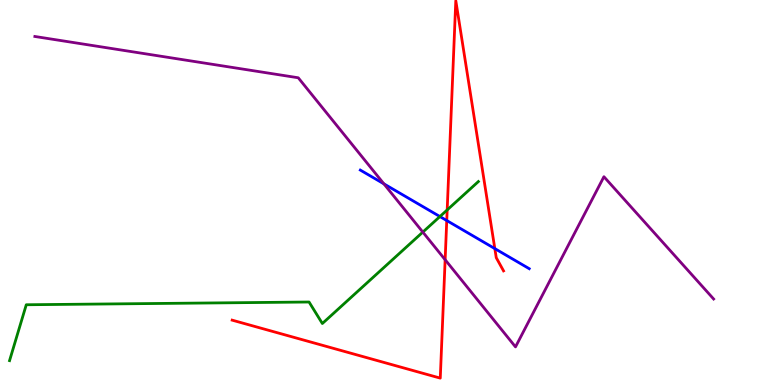[{'lines': ['blue', 'red'], 'intersections': [{'x': 5.76, 'y': 4.27}, {'x': 6.38, 'y': 3.54}]}, {'lines': ['green', 'red'], 'intersections': [{'x': 5.77, 'y': 4.55}]}, {'lines': ['purple', 'red'], 'intersections': [{'x': 5.74, 'y': 3.25}]}, {'lines': ['blue', 'green'], 'intersections': [{'x': 5.68, 'y': 4.38}]}, {'lines': ['blue', 'purple'], 'intersections': [{'x': 4.95, 'y': 5.23}]}, {'lines': ['green', 'purple'], 'intersections': [{'x': 5.46, 'y': 3.97}]}]